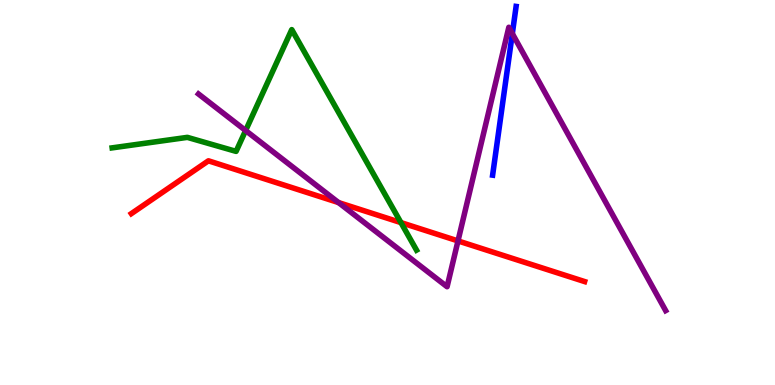[{'lines': ['blue', 'red'], 'intersections': []}, {'lines': ['green', 'red'], 'intersections': [{'x': 5.17, 'y': 4.22}]}, {'lines': ['purple', 'red'], 'intersections': [{'x': 4.37, 'y': 4.74}, {'x': 5.91, 'y': 3.74}]}, {'lines': ['blue', 'green'], 'intersections': []}, {'lines': ['blue', 'purple'], 'intersections': [{'x': 6.61, 'y': 9.13}]}, {'lines': ['green', 'purple'], 'intersections': [{'x': 3.17, 'y': 6.61}]}]